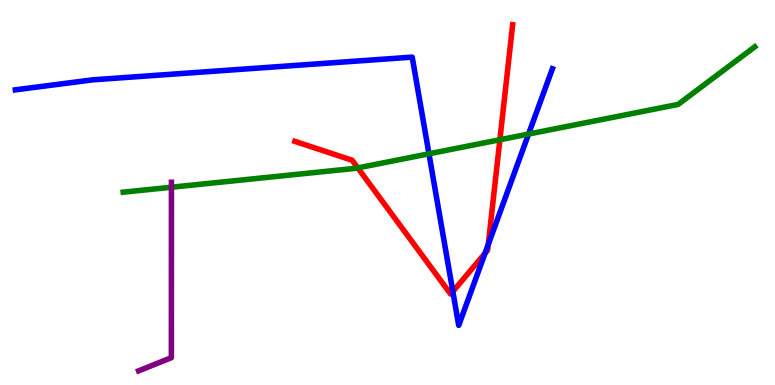[{'lines': ['blue', 'red'], 'intersections': [{'x': 5.84, 'y': 2.43}, {'x': 6.26, 'y': 3.42}, {'x': 6.3, 'y': 3.65}]}, {'lines': ['green', 'red'], 'intersections': [{'x': 4.62, 'y': 5.64}, {'x': 6.45, 'y': 6.37}]}, {'lines': ['purple', 'red'], 'intersections': []}, {'lines': ['blue', 'green'], 'intersections': [{'x': 5.54, 'y': 6.01}, {'x': 6.82, 'y': 6.52}]}, {'lines': ['blue', 'purple'], 'intersections': []}, {'lines': ['green', 'purple'], 'intersections': [{'x': 2.21, 'y': 5.14}]}]